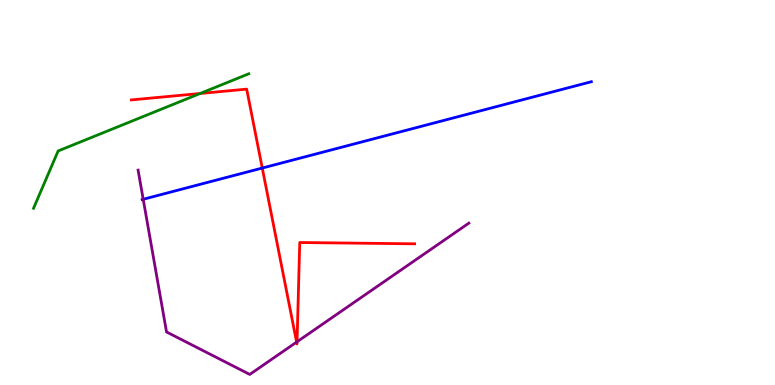[{'lines': ['blue', 'red'], 'intersections': [{'x': 3.38, 'y': 5.64}]}, {'lines': ['green', 'red'], 'intersections': [{'x': 2.58, 'y': 7.57}]}, {'lines': ['purple', 'red'], 'intersections': [{'x': 3.83, 'y': 1.11}, {'x': 3.83, 'y': 1.12}]}, {'lines': ['blue', 'green'], 'intersections': []}, {'lines': ['blue', 'purple'], 'intersections': [{'x': 1.85, 'y': 4.82}]}, {'lines': ['green', 'purple'], 'intersections': []}]